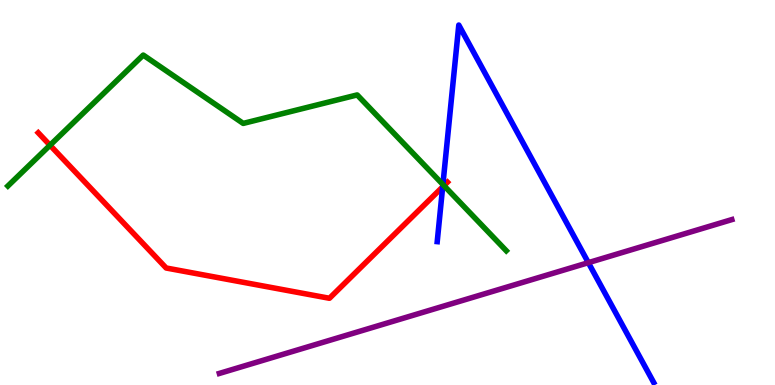[{'lines': ['blue', 'red'], 'intersections': [{'x': 5.71, 'y': 5.15}]}, {'lines': ['green', 'red'], 'intersections': [{'x': 0.645, 'y': 6.23}, {'x': 5.73, 'y': 5.18}]}, {'lines': ['purple', 'red'], 'intersections': []}, {'lines': ['blue', 'green'], 'intersections': [{'x': 5.71, 'y': 5.21}]}, {'lines': ['blue', 'purple'], 'intersections': [{'x': 7.59, 'y': 3.18}]}, {'lines': ['green', 'purple'], 'intersections': []}]